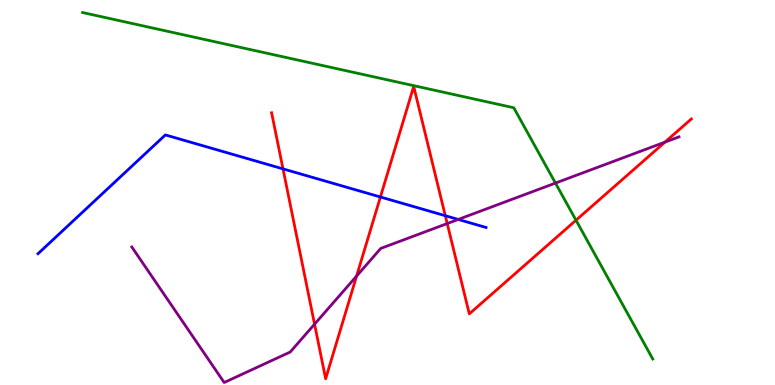[{'lines': ['blue', 'red'], 'intersections': [{'x': 3.65, 'y': 5.61}, {'x': 4.91, 'y': 4.88}, {'x': 5.75, 'y': 4.4}]}, {'lines': ['green', 'red'], 'intersections': [{'x': 7.43, 'y': 4.28}]}, {'lines': ['purple', 'red'], 'intersections': [{'x': 4.06, 'y': 1.58}, {'x': 4.6, 'y': 2.83}, {'x': 5.77, 'y': 4.19}, {'x': 8.58, 'y': 6.31}]}, {'lines': ['blue', 'green'], 'intersections': []}, {'lines': ['blue', 'purple'], 'intersections': [{'x': 5.91, 'y': 4.3}]}, {'lines': ['green', 'purple'], 'intersections': [{'x': 7.17, 'y': 5.24}]}]